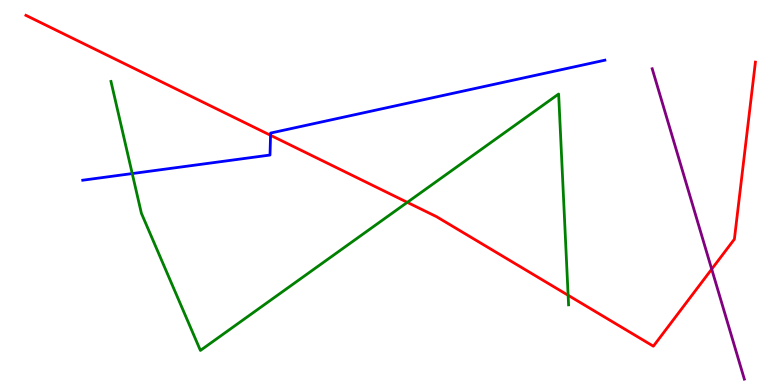[{'lines': ['blue', 'red'], 'intersections': [{'x': 3.49, 'y': 6.49}]}, {'lines': ['green', 'red'], 'intersections': [{'x': 5.26, 'y': 4.74}, {'x': 7.33, 'y': 2.33}]}, {'lines': ['purple', 'red'], 'intersections': [{'x': 9.18, 'y': 3.01}]}, {'lines': ['blue', 'green'], 'intersections': [{'x': 1.71, 'y': 5.49}]}, {'lines': ['blue', 'purple'], 'intersections': []}, {'lines': ['green', 'purple'], 'intersections': []}]